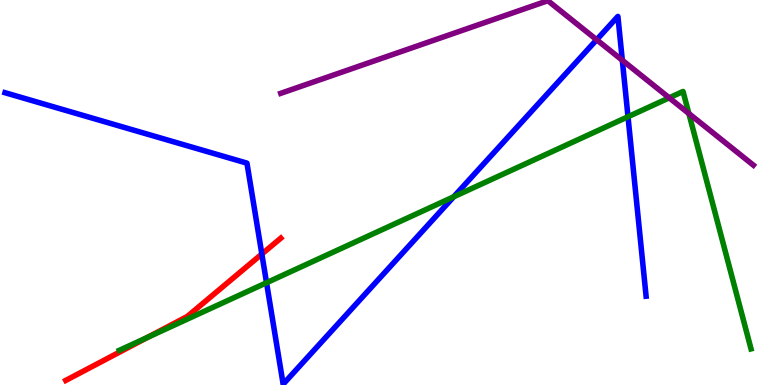[{'lines': ['blue', 'red'], 'intersections': [{'x': 3.38, 'y': 3.4}]}, {'lines': ['green', 'red'], 'intersections': [{'x': 1.91, 'y': 1.24}]}, {'lines': ['purple', 'red'], 'intersections': []}, {'lines': ['blue', 'green'], 'intersections': [{'x': 3.44, 'y': 2.66}, {'x': 5.85, 'y': 4.89}, {'x': 8.1, 'y': 6.97}]}, {'lines': ['blue', 'purple'], 'intersections': [{'x': 7.7, 'y': 8.97}, {'x': 8.03, 'y': 8.43}]}, {'lines': ['green', 'purple'], 'intersections': [{'x': 8.64, 'y': 7.46}, {'x': 8.89, 'y': 7.05}]}]